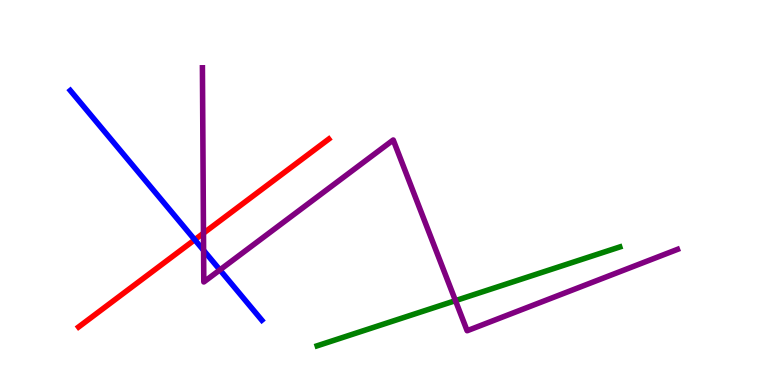[{'lines': ['blue', 'red'], 'intersections': [{'x': 2.51, 'y': 3.77}]}, {'lines': ['green', 'red'], 'intersections': []}, {'lines': ['purple', 'red'], 'intersections': [{'x': 2.63, 'y': 3.94}]}, {'lines': ['blue', 'green'], 'intersections': []}, {'lines': ['blue', 'purple'], 'intersections': [{'x': 2.63, 'y': 3.5}, {'x': 2.84, 'y': 2.99}]}, {'lines': ['green', 'purple'], 'intersections': [{'x': 5.88, 'y': 2.19}]}]